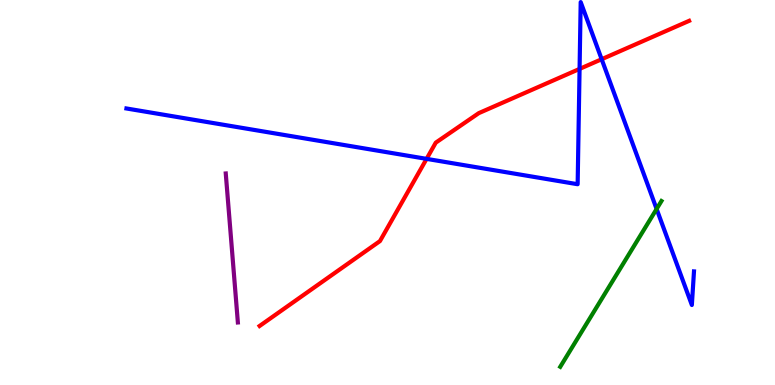[{'lines': ['blue', 'red'], 'intersections': [{'x': 5.5, 'y': 5.87}, {'x': 7.48, 'y': 8.21}, {'x': 7.76, 'y': 8.46}]}, {'lines': ['green', 'red'], 'intersections': []}, {'lines': ['purple', 'red'], 'intersections': []}, {'lines': ['blue', 'green'], 'intersections': [{'x': 8.47, 'y': 4.57}]}, {'lines': ['blue', 'purple'], 'intersections': []}, {'lines': ['green', 'purple'], 'intersections': []}]